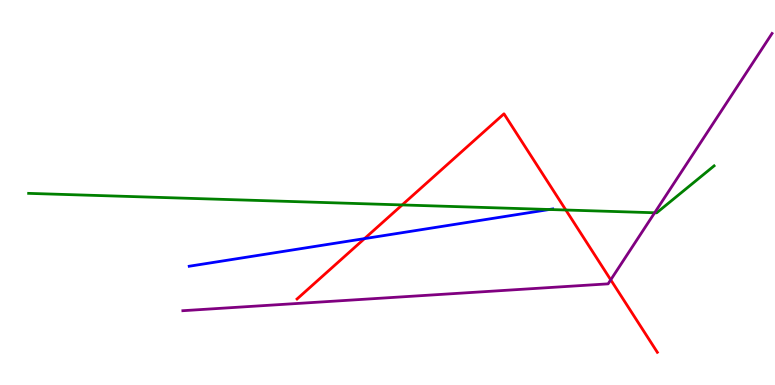[{'lines': ['blue', 'red'], 'intersections': [{'x': 4.7, 'y': 3.8}]}, {'lines': ['green', 'red'], 'intersections': [{'x': 5.19, 'y': 4.68}, {'x': 7.3, 'y': 4.55}]}, {'lines': ['purple', 'red'], 'intersections': [{'x': 7.88, 'y': 2.73}]}, {'lines': ['blue', 'green'], 'intersections': [{'x': 7.09, 'y': 4.56}]}, {'lines': ['blue', 'purple'], 'intersections': []}, {'lines': ['green', 'purple'], 'intersections': [{'x': 8.45, 'y': 4.47}]}]